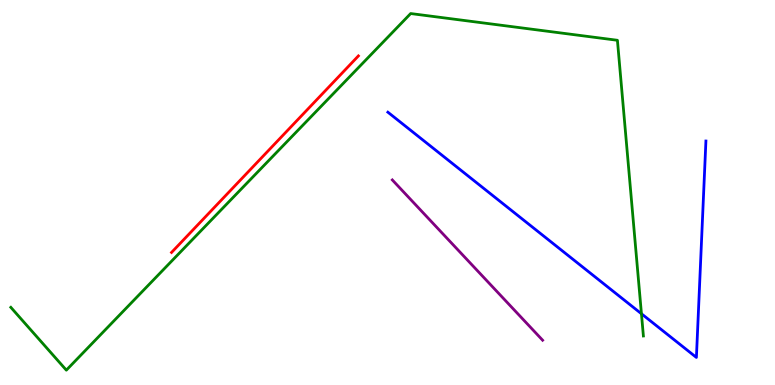[{'lines': ['blue', 'red'], 'intersections': []}, {'lines': ['green', 'red'], 'intersections': []}, {'lines': ['purple', 'red'], 'intersections': []}, {'lines': ['blue', 'green'], 'intersections': [{'x': 8.28, 'y': 1.85}]}, {'lines': ['blue', 'purple'], 'intersections': []}, {'lines': ['green', 'purple'], 'intersections': []}]